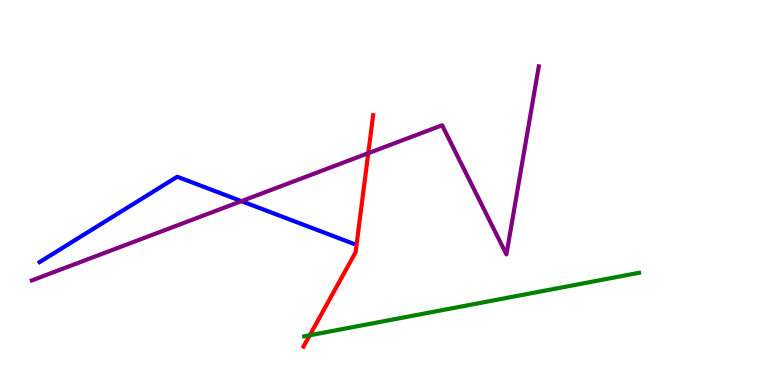[{'lines': ['blue', 'red'], 'intersections': []}, {'lines': ['green', 'red'], 'intersections': [{'x': 4.0, 'y': 1.29}]}, {'lines': ['purple', 'red'], 'intersections': [{'x': 4.75, 'y': 6.02}]}, {'lines': ['blue', 'green'], 'intersections': []}, {'lines': ['blue', 'purple'], 'intersections': [{'x': 3.12, 'y': 4.78}]}, {'lines': ['green', 'purple'], 'intersections': []}]